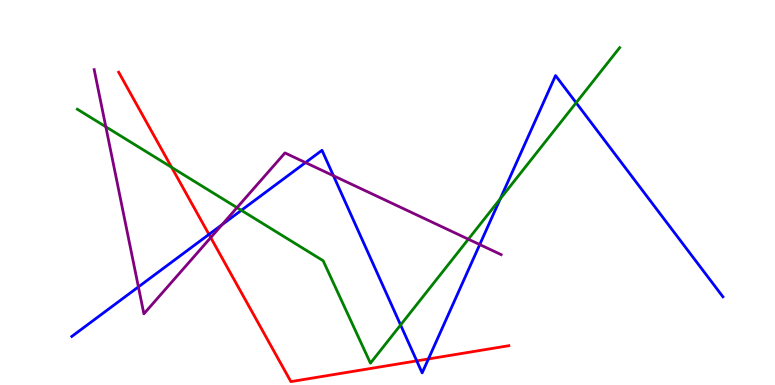[{'lines': ['blue', 'red'], 'intersections': [{'x': 2.7, 'y': 3.91}, {'x': 5.38, 'y': 0.627}, {'x': 5.53, 'y': 0.676}]}, {'lines': ['green', 'red'], 'intersections': [{'x': 2.21, 'y': 5.65}]}, {'lines': ['purple', 'red'], 'intersections': [{'x': 2.72, 'y': 3.83}]}, {'lines': ['blue', 'green'], 'intersections': [{'x': 3.11, 'y': 4.54}, {'x': 5.17, 'y': 1.56}, {'x': 6.46, 'y': 4.84}, {'x': 7.43, 'y': 7.33}]}, {'lines': ['blue', 'purple'], 'intersections': [{'x': 1.79, 'y': 2.55}, {'x': 2.87, 'y': 4.17}, {'x': 3.94, 'y': 5.78}, {'x': 4.3, 'y': 5.44}, {'x': 6.19, 'y': 3.65}]}, {'lines': ['green', 'purple'], 'intersections': [{'x': 1.37, 'y': 6.71}, {'x': 3.06, 'y': 4.61}, {'x': 6.04, 'y': 3.79}]}]